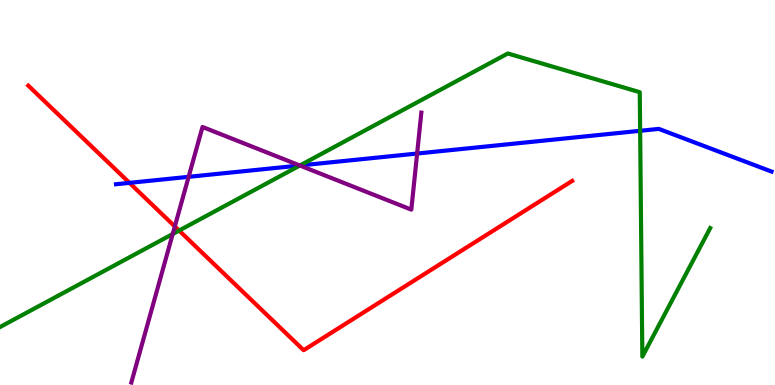[{'lines': ['blue', 'red'], 'intersections': [{'x': 1.67, 'y': 5.25}]}, {'lines': ['green', 'red'], 'intersections': [{'x': 2.31, 'y': 4.01}]}, {'lines': ['purple', 'red'], 'intersections': [{'x': 2.26, 'y': 4.12}]}, {'lines': ['blue', 'green'], 'intersections': [{'x': 3.87, 'y': 5.7}, {'x': 8.26, 'y': 6.6}]}, {'lines': ['blue', 'purple'], 'intersections': [{'x': 2.43, 'y': 5.41}, {'x': 3.87, 'y': 5.7}, {'x': 5.38, 'y': 6.01}]}, {'lines': ['green', 'purple'], 'intersections': [{'x': 2.23, 'y': 3.92}, {'x': 3.87, 'y': 5.7}]}]